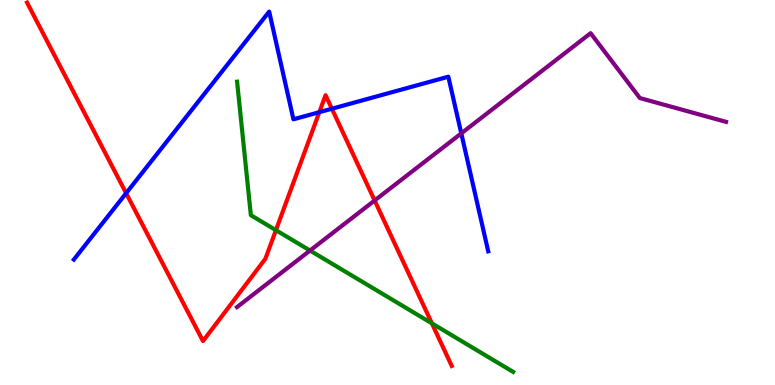[{'lines': ['blue', 'red'], 'intersections': [{'x': 1.63, 'y': 4.98}, {'x': 4.12, 'y': 7.09}, {'x': 4.28, 'y': 7.18}]}, {'lines': ['green', 'red'], 'intersections': [{'x': 3.56, 'y': 4.02}, {'x': 5.57, 'y': 1.6}]}, {'lines': ['purple', 'red'], 'intersections': [{'x': 4.83, 'y': 4.79}]}, {'lines': ['blue', 'green'], 'intersections': []}, {'lines': ['blue', 'purple'], 'intersections': [{'x': 5.95, 'y': 6.54}]}, {'lines': ['green', 'purple'], 'intersections': [{'x': 4.0, 'y': 3.49}]}]